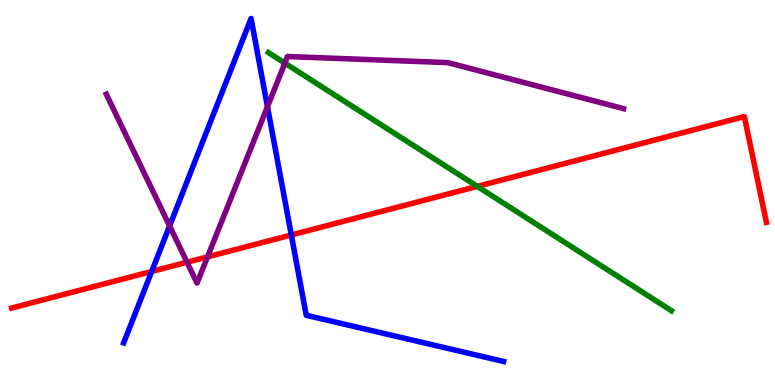[{'lines': ['blue', 'red'], 'intersections': [{'x': 1.96, 'y': 2.95}, {'x': 3.76, 'y': 3.9}]}, {'lines': ['green', 'red'], 'intersections': [{'x': 6.16, 'y': 5.16}]}, {'lines': ['purple', 'red'], 'intersections': [{'x': 2.41, 'y': 3.19}, {'x': 2.68, 'y': 3.33}]}, {'lines': ['blue', 'green'], 'intersections': []}, {'lines': ['blue', 'purple'], 'intersections': [{'x': 2.19, 'y': 4.13}, {'x': 3.45, 'y': 7.23}]}, {'lines': ['green', 'purple'], 'intersections': [{'x': 3.68, 'y': 8.36}]}]